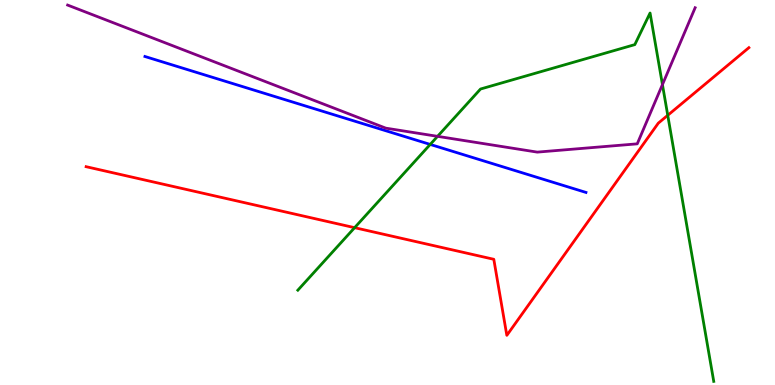[{'lines': ['blue', 'red'], 'intersections': []}, {'lines': ['green', 'red'], 'intersections': [{'x': 4.58, 'y': 4.09}, {'x': 8.62, 'y': 7.01}]}, {'lines': ['purple', 'red'], 'intersections': []}, {'lines': ['blue', 'green'], 'intersections': [{'x': 5.55, 'y': 6.25}]}, {'lines': ['blue', 'purple'], 'intersections': []}, {'lines': ['green', 'purple'], 'intersections': [{'x': 5.65, 'y': 6.46}, {'x': 8.55, 'y': 7.8}]}]